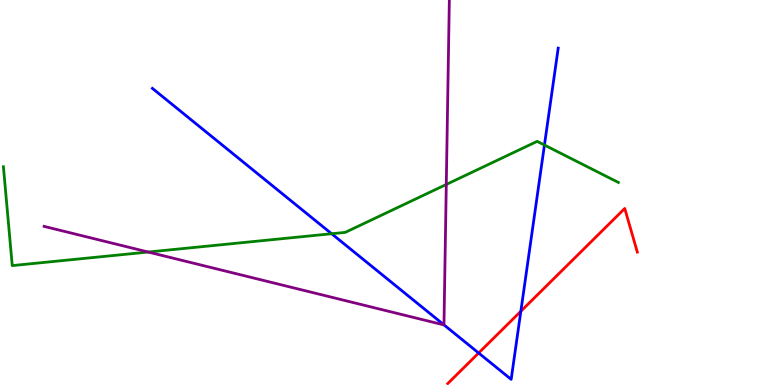[{'lines': ['blue', 'red'], 'intersections': [{'x': 6.18, 'y': 0.831}, {'x': 6.72, 'y': 1.92}]}, {'lines': ['green', 'red'], 'intersections': []}, {'lines': ['purple', 'red'], 'intersections': []}, {'lines': ['blue', 'green'], 'intersections': [{'x': 4.28, 'y': 3.93}, {'x': 7.03, 'y': 6.23}]}, {'lines': ['blue', 'purple'], 'intersections': [{'x': 5.73, 'y': 1.56}]}, {'lines': ['green', 'purple'], 'intersections': [{'x': 1.91, 'y': 3.45}, {'x': 5.76, 'y': 5.21}]}]